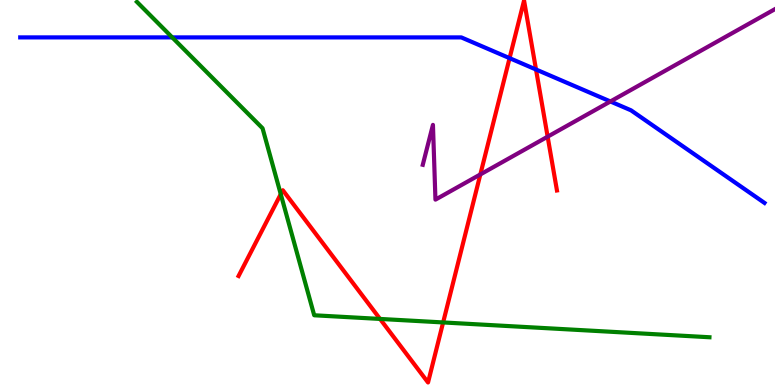[{'lines': ['blue', 'red'], 'intersections': [{'x': 6.58, 'y': 8.49}, {'x': 6.92, 'y': 8.19}]}, {'lines': ['green', 'red'], 'intersections': [{'x': 3.62, 'y': 4.96}, {'x': 4.9, 'y': 1.72}, {'x': 5.72, 'y': 1.62}]}, {'lines': ['purple', 'red'], 'intersections': [{'x': 6.2, 'y': 5.47}, {'x': 7.07, 'y': 6.45}]}, {'lines': ['blue', 'green'], 'intersections': [{'x': 2.22, 'y': 9.03}]}, {'lines': ['blue', 'purple'], 'intersections': [{'x': 7.88, 'y': 7.36}]}, {'lines': ['green', 'purple'], 'intersections': []}]